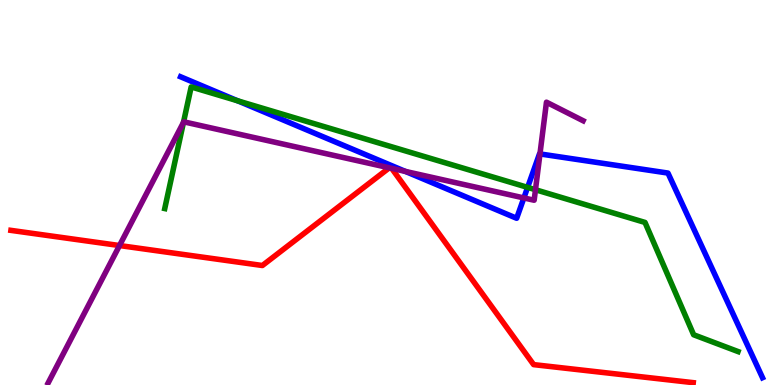[{'lines': ['blue', 'red'], 'intersections': []}, {'lines': ['green', 'red'], 'intersections': []}, {'lines': ['purple', 'red'], 'intersections': [{'x': 1.54, 'y': 3.62}, {'x': 5.02, 'y': 5.64}, {'x': 5.05, 'y': 5.63}]}, {'lines': ['blue', 'green'], 'intersections': [{'x': 3.07, 'y': 7.38}, {'x': 6.81, 'y': 5.13}]}, {'lines': ['blue', 'purple'], 'intersections': [{'x': 5.23, 'y': 5.55}, {'x': 6.76, 'y': 4.86}, {'x': 6.97, 'y': 6.0}]}, {'lines': ['green', 'purple'], 'intersections': [{'x': 2.37, 'y': 6.82}, {'x': 6.91, 'y': 5.07}]}]